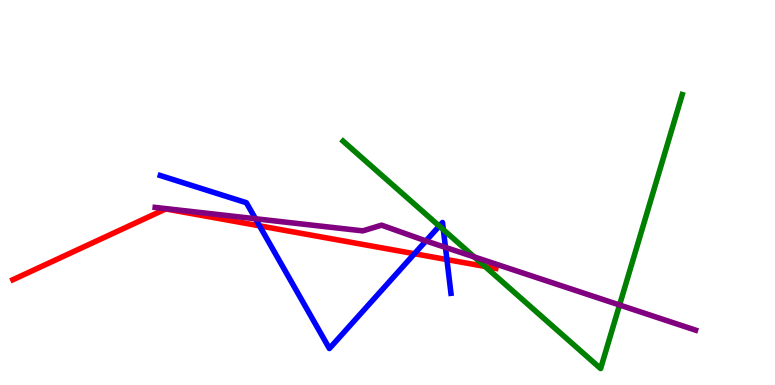[{'lines': ['blue', 'red'], 'intersections': [{'x': 3.35, 'y': 4.13}, {'x': 5.35, 'y': 3.41}, {'x': 5.77, 'y': 3.26}]}, {'lines': ['green', 'red'], 'intersections': [{'x': 6.26, 'y': 3.08}]}, {'lines': ['purple', 'red'], 'intersections': []}, {'lines': ['blue', 'green'], 'intersections': [{'x': 5.67, 'y': 4.13}, {'x': 5.72, 'y': 4.03}]}, {'lines': ['blue', 'purple'], 'intersections': [{'x': 3.3, 'y': 4.32}, {'x': 5.5, 'y': 3.74}, {'x': 5.75, 'y': 3.57}]}, {'lines': ['green', 'purple'], 'intersections': [{'x': 6.12, 'y': 3.33}, {'x': 7.99, 'y': 2.08}]}]